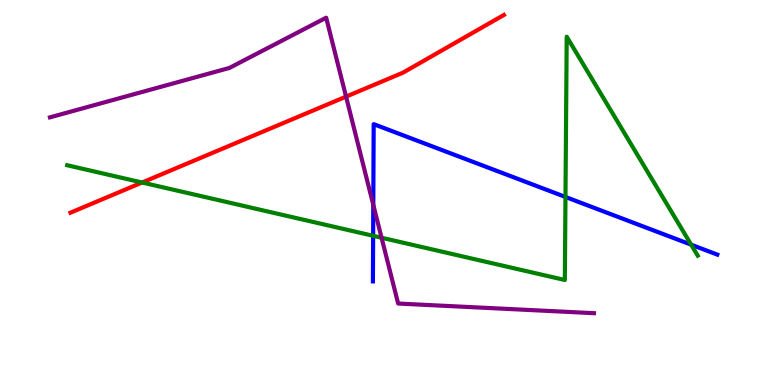[{'lines': ['blue', 'red'], 'intersections': []}, {'lines': ['green', 'red'], 'intersections': [{'x': 1.83, 'y': 5.26}]}, {'lines': ['purple', 'red'], 'intersections': [{'x': 4.47, 'y': 7.49}]}, {'lines': ['blue', 'green'], 'intersections': [{'x': 4.81, 'y': 3.88}, {'x': 7.3, 'y': 4.88}, {'x': 8.92, 'y': 3.64}]}, {'lines': ['blue', 'purple'], 'intersections': [{'x': 4.82, 'y': 4.68}]}, {'lines': ['green', 'purple'], 'intersections': [{'x': 4.92, 'y': 3.82}]}]